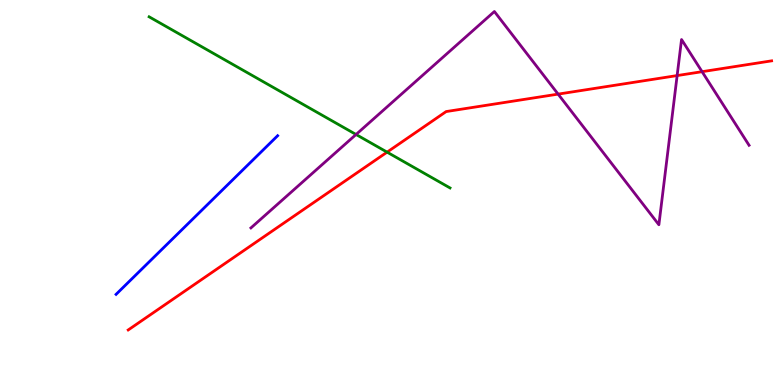[{'lines': ['blue', 'red'], 'intersections': []}, {'lines': ['green', 'red'], 'intersections': [{'x': 4.99, 'y': 6.05}]}, {'lines': ['purple', 'red'], 'intersections': [{'x': 7.2, 'y': 7.56}, {'x': 8.74, 'y': 8.04}, {'x': 9.06, 'y': 8.14}]}, {'lines': ['blue', 'green'], 'intersections': []}, {'lines': ['blue', 'purple'], 'intersections': []}, {'lines': ['green', 'purple'], 'intersections': [{'x': 4.59, 'y': 6.51}]}]